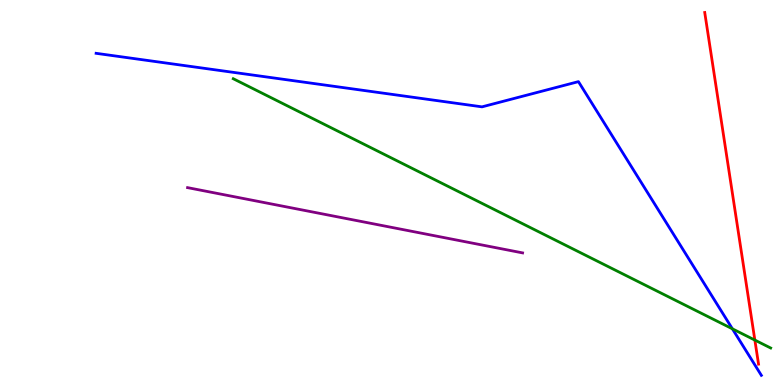[{'lines': ['blue', 'red'], 'intersections': []}, {'lines': ['green', 'red'], 'intersections': [{'x': 9.74, 'y': 1.17}]}, {'lines': ['purple', 'red'], 'intersections': []}, {'lines': ['blue', 'green'], 'intersections': [{'x': 9.45, 'y': 1.46}]}, {'lines': ['blue', 'purple'], 'intersections': []}, {'lines': ['green', 'purple'], 'intersections': []}]